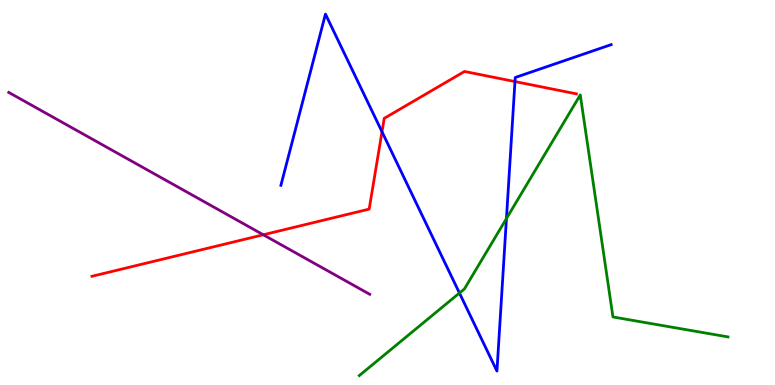[{'lines': ['blue', 'red'], 'intersections': [{'x': 4.93, 'y': 6.58}, {'x': 6.64, 'y': 7.88}]}, {'lines': ['green', 'red'], 'intersections': []}, {'lines': ['purple', 'red'], 'intersections': [{'x': 3.4, 'y': 3.9}]}, {'lines': ['blue', 'green'], 'intersections': [{'x': 5.93, 'y': 2.39}, {'x': 6.53, 'y': 4.32}]}, {'lines': ['blue', 'purple'], 'intersections': []}, {'lines': ['green', 'purple'], 'intersections': []}]